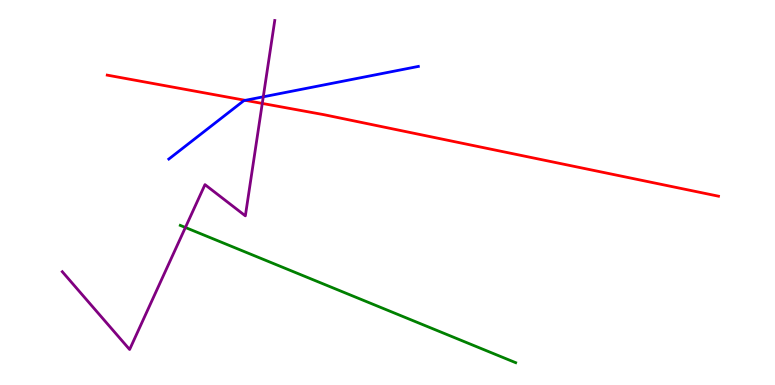[{'lines': ['blue', 'red'], 'intersections': [{'x': 3.17, 'y': 7.39}]}, {'lines': ['green', 'red'], 'intersections': []}, {'lines': ['purple', 'red'], 'intersections': [{'x': 3.38, 'y': 7.31}]}, {'lines': ['blue', 'green'], 'intersections': []}, {'lines': ['blue', 'purple'], 'intersections': [{'x': 3.4, 'y': 7.49}]}, {'lines': ['green', 'purple'], 'intersections': [{'x': 2.39, 'y': 4.09}]}]